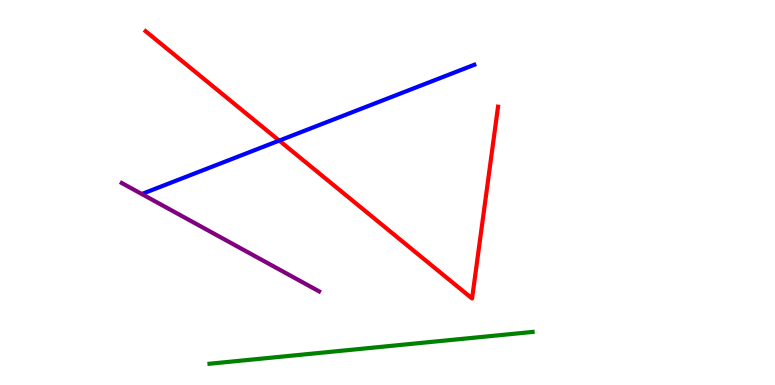[{'lines': ['blue', 'red'], 'intersections': [{'x': 3.6, 'y': 6.35}]}, {'lines': ['green', 'red'], 'intersections': []}, {'lines': ['purple', 'red'], 'intersections': []}, {'lines': ['blue', 'green'], 'intersections': []}, {'lines': ['blue', 'purple'], 'intersections': []}, {'lines': ['green', 'purple'], 'intersections': []}]